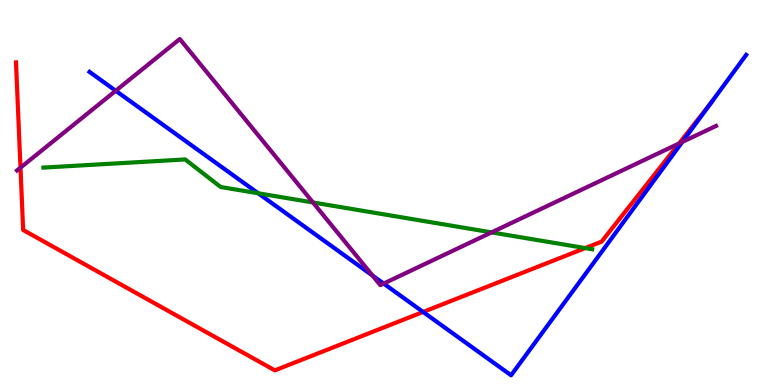[{'lines': ['blue', 'red'], 'intersections': [{'x': 5.46, 'y': 1.9}, {'x': 9.16, 'y': 7.3}]}, {'lines': ['green', 'red'], 'intersections': [{'x': 7.55, 'y': 3.56}]}, {'lines': ['purple', 'red'], 'intersections': [{'x': 0.264, 'y': 5.65}, {'x': 8.76, 'y': 6.27}]}, {'lines': ['blue', 'green'], 'intersections': [{'x': 3.33, 'y': 4.98}]}, {'lines': ['blue', 'purple'], 'intersections': [{'x': 1.49, 'y': 7.64}, {'x': 4.81, 'y': 2.84}, {'x': 4.95, 'y': 2.63}, {'x': 8.8, 'y': 6.31}]}, {'lines': ['green', 'purple'], 'intersections': [{'x': 4.04, 'y': 4.74}, {'x': 6.34, 'y': 3.96}]}]